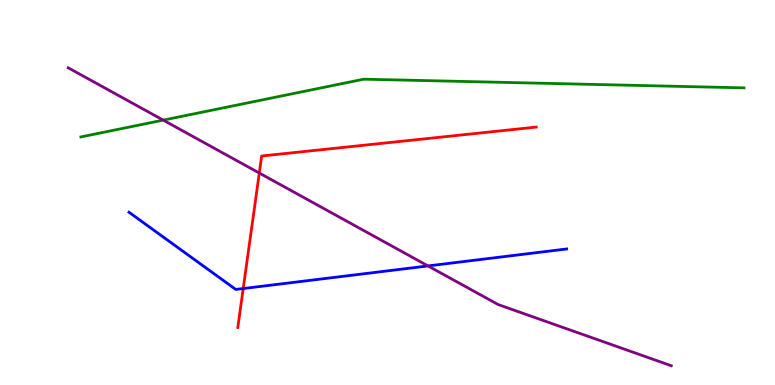[{'lines': ['blue', 'red'], 'intersections': [{'x': 3.14, 'y': 2.51}]}, {'lines': ['green', 'red'], 'intersections': []}, {'lines': ['purple', 'red'], 'intersections': [{'x': 3.35, 'y': 5.51}]}, {'lines': ['blue', 'green'], 'intersections': []}, {'lines': ['blue', 'purple'], 'intersections': [{'x': 5.52, 'y': 3.09}]}, {'lines': ['green', 'purple'], 'intersections': [{'x': 2.11, 'y': 6.88}]}]